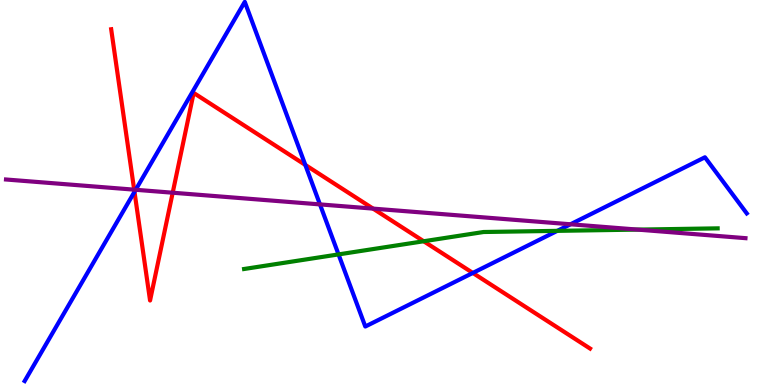[{'lines': ['blue', 'red'], 'intersections': [{'x': 1.74, 'y': 5.02}, {'x': 3.94, 'y': 5.72}, {'x': 6.1, 'y': 2.91}]}, {'lines': ['green', 'red'], 'intersections': [{'x': 5.47, 'y': 3.73}]}, {'lines': ['purple', 'red'], 'intersections': [{'x': 1.73, 'y': 5.07}, {'x': 2.23, 'y': 4.99}, {'x': 4.81, 'y': 4.58}]}, {'lines': ['blue', 'green'], 'intersections': [{'x': 4.37, 'y': 3.39}, {'x': 7.19, 'y': 4.0}]}, {'lines': ['blue', 'purple'], 'intersections': [{'x': 1.75, 'y': 5.07}, {'x': 4.13, 'y': 4.69}, {'x': 7.36, 'y': 4.17}]}, {'lines': ['green', 'purple'], 'intersections': [{'x': 8.23, 'y': 4.04}]}]